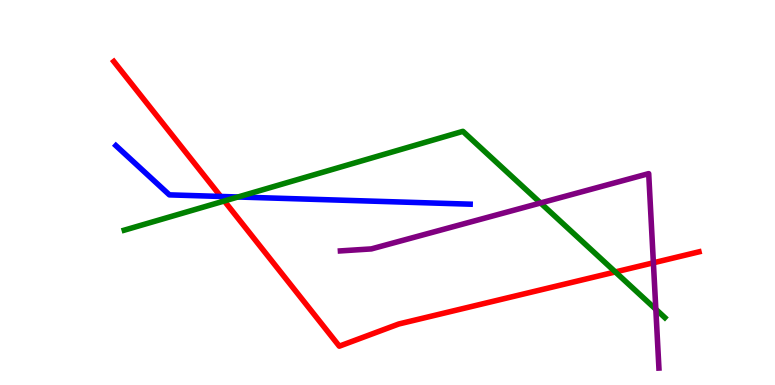[{'lines': ['blue', 'red'], 'intersections': [{'x': 2.85, 'y': 4.9}]}, {'lines': ['green', 'red'], 'intersections': [{'x': 2.89, 'y': 4.78}, {'x': 7.94, 'y': 2.94}]}, {'lines': ['purple', 'red'], 'intersections': [{'x': 8.43, 'y': 3.17}]}, {'lines': ['blue', 'green'], 'intersections': [{'x': 3.07, 'y': 4.88}]}, {'lines': ['blue', 'purple'], 'intersections': []}, {'lines': ['green', 'purple'], 'intersections': [{'x': 6.97, 'y': 4.73}, {'x': 8.46, 'y': 1.97}]}]